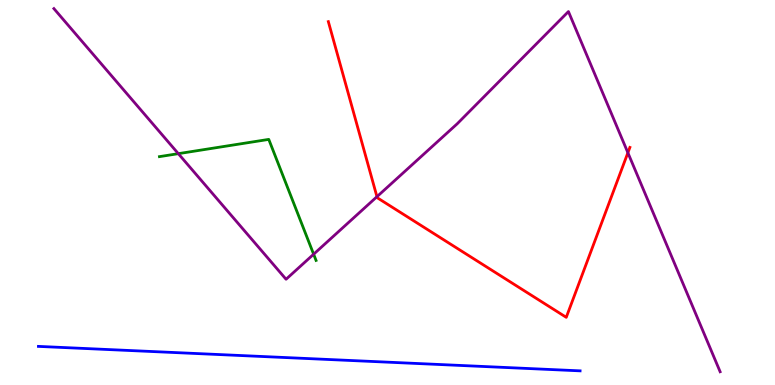[{'lines': ['blue', 'red'], 'intersections': []}, {'lines': ['green', 'red'], 'intersections': []}, {'lines': ['purple', 'red'], 'intersections': [{'x': 4.86, 'y': 4.89}, {'x': 8.1, 'y': 6.03}]}, {'lines': ['blue', 'green'], 'intersections': []}, {'lines': ['blue', 'purple'], 'intersections': []}, {'lines': ['green', 'purple'], 'intersections': [{'x': 2.3, 'y': 6.01}, {'x': 4.05, 'y': 3.4}]}]